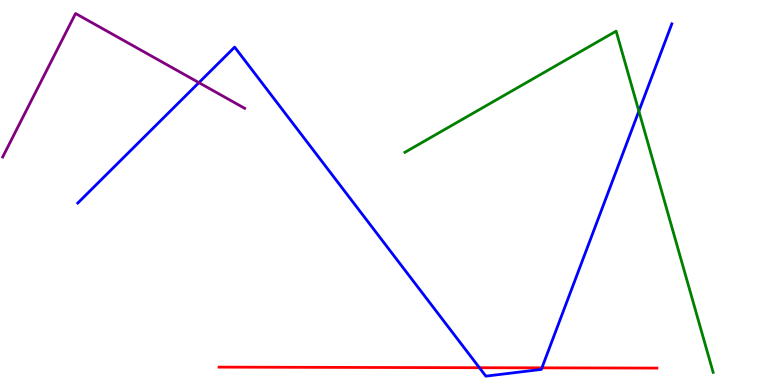[{'lines': ['blue', 'red'], 'intersections': [{'x': 6.19, 'y': 0.449}, {'x': 6.99, 'y': 0.446}]}, {'lines': ['green', 'red'], 'intersections': []}, {'lines': ['purple', 'red'], 'intersections': []}, {'lines': ['blue', 'green'], 'intersections': [{'x': 8.24, 'y': 7.11}]}, {'lines': ['blue', 'purple'], 'intersections': [{'x': 2.57, 'y': 7.85}]}, {'lines': ['green', 'purple'], 'intersections': []}]